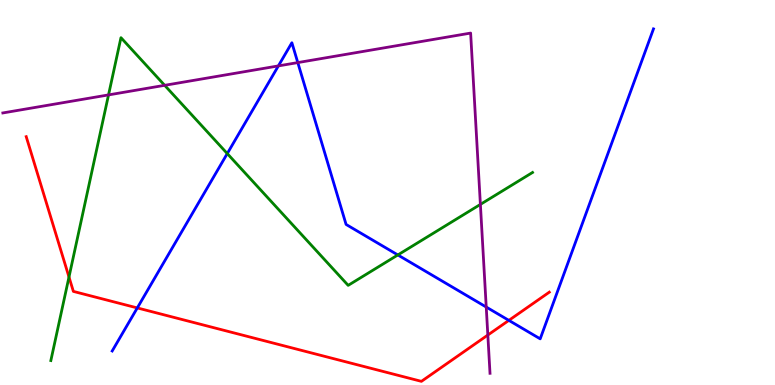[{'lines': ['blue', 'red'], 'intersections': [{'x': 1.77, 'y': 2.0}, {'x': 6.57, 'y': 1.68}]}, {'lines': ['green', 'red'], 'intersections': [{'x': 0.89, 'y': 2.8}]}, {'lines': ['purple', 'red'], 'intersections': [{'x': 6.29, 'y': 1.3}]}, {'lines': ['blue', 'green'], 'intersections': [{'x': 2.93, 'y': 6.01}, {'x': 5.13, 'y': 3.38}]}, {'lines': ['blue', 'purple'], 'intersections': [{'x': 3.59, 'y': 8.29}, {'x': 3.84, 'y': 8.37}, {'x': 6.27, 'y': 2.02}]}, {'lines': ['green', 'purple'], 'intersections': [{'x': 1.4, 'y': 7.54}, {'x': 2.12, 'y': 7.78}, {'x': 6.2, 'y': 4.69}]}]